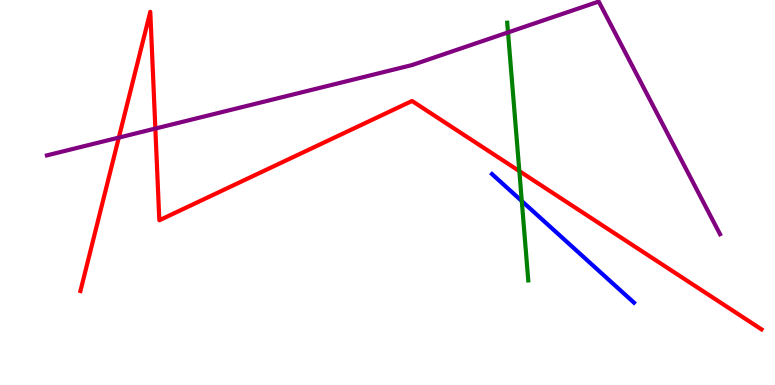[{'lines': ['blue', 'red'], 'intersections': []}, {'lines': ['green', 'red'], 'intersections': [{'x': 6.7, 'y': 5.56}]}, {'lines': ['purple', 'red'], 'intersections': [{'x': 1.53, 'y': 6.43}, {'x': 2.0, 'y': 6.66}]}, {'lines': ['blue', 'green'], 'intersections': [{'x': 6.73, 'y': 4.78}]}, {'lines': ['blue', 'purple'], 'intersections': []}, {'lines': ['green', 'purple'], 'intersections': [{'x': 6.55, 'y': 9.16}]}]